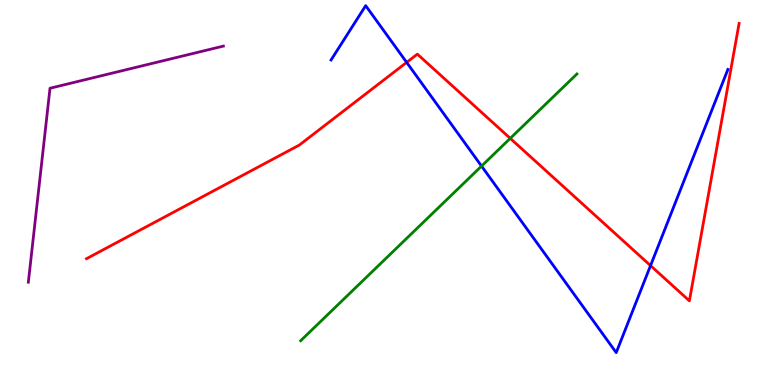[{'lines': ['blue', 'red'], 'intersections': [{'x': 5.25, 'y': 8.38}, {'x': 8.39, 'y': 3.1}]}, {'lines': ['green', 'red'], 'intersections': [{'x': 6.58, 'y': 6.41}]}, {'lines': ['purple', 'red'], 'intersections': []}, {'lines': ['blue', 'green'], 'intersections': [{'x': 6.21, 'y': 5.69}]}, {'lines': ['blue', 'purple'], 'intersections': []}, {'lines': ['green', 'purple'], 'intersections': []}]